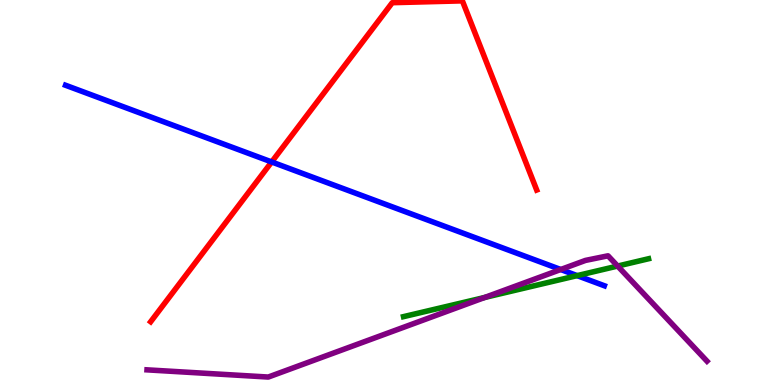[{'lines': ['blue', 'red'], 'intersections': [{'x': 3.51, 'y': 5.79}]}, {'lines': ['green', 'red'], 'intersections': []}, {'lines': ['purple', 'red'], 'intersections': []}, {'lines': ['blue', 'green'], 'intersections': [{'x': 7.45, 'y': 2.84}]}, {'lines': ['blue', 'purple'], 'intersections': [{'x': 7.24, 'y': 3.0}]}, {'lines': ['green', 'purple'], 'intersections': [{'x': 6.25, 'y': 2.27}, {'x': 7.97, 'y': 3.09}]}]